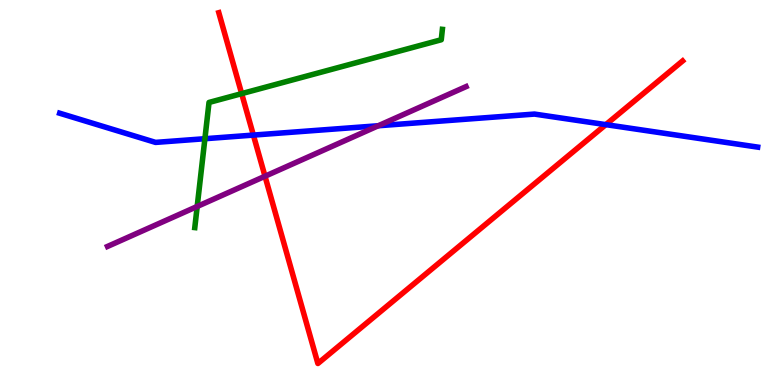[{'lines': ['blue', 'red'], 'intersections': [{'x': 3.27, 'y': 6.49}, {'x': 7.82, 'y': 6.76}]}, {'lines': ['green', 'red'], 'intersections': [{'x': 3.12, 'y': 7.57}]}, {'lines': ['purple', 'red'], 'intersections': [{'x': 3.42, 'y': 5.42}]}, {'lines': ['blue', 'green'], 'intersections': [{'x': 2.64, 'y': 6.4}]}, {'lines': ['blue', 'purple'], 'intersections': [{'x': 4.88, 'y': 6.73}]}, {'lines': ['green', 'purple'], 'intersections': [{'x': 2.54, 'y': 4.64}]}]